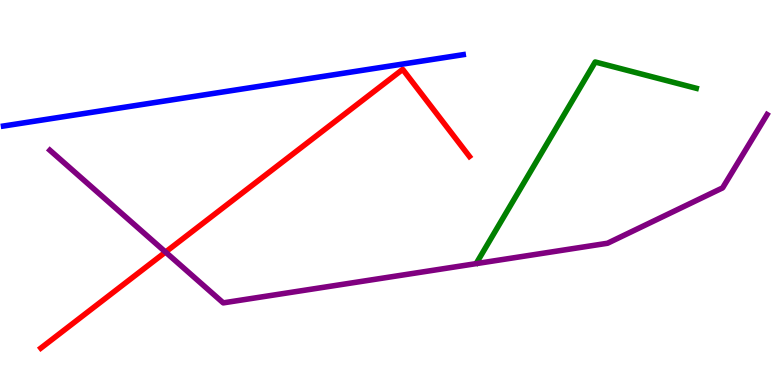[{'lines': ['blue', 'red'], 'intersections': []}, {'lines': ['green', 'red'], 'intersections': []}, {'lines': ['purple', 'red'], 'intersections': [{'x': 2.14, 'y': 3.45}]}, {'lines': ['blue', 'green'], 'intersections': []}, {'lines': ['blue', 'purple'], 'intersections': []}, {'lines': ['green', 'purple'], 'intersections': []}]